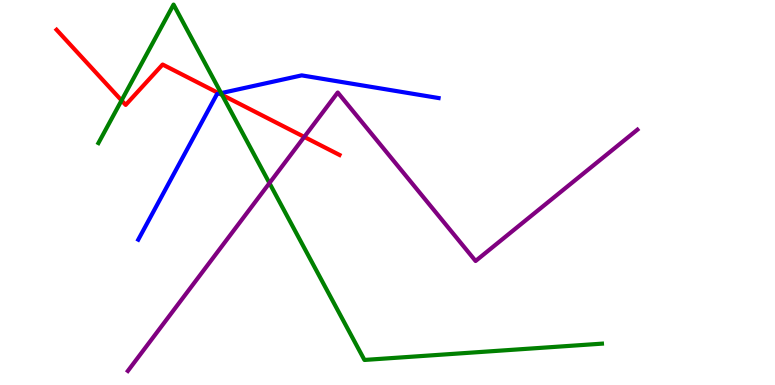[{'lines': ['blue', 'red'], 'intersections': [{'x': 2.83, 'y': 7.57}]}, {'lines': ['green', 'red'], 'intersections': [{'x': 1.57, 'y': 7.39}, {'x': 2.87, 'y': 7.53}]}, {'lines': ['purple', 'red'], 'intersections': [{'x': 3.93, 'y': 6.44}]}, {'lines': ['blue', 'green'], 'intersections': [{'x': 2.85, 'y': 7.58}]}, {'lines': ['blue', 'purple'], 'intersections': []}, {'lines': ['green', 'purple'], 'intersections': [{'x': 3.48, 'y': 5.24}]}]